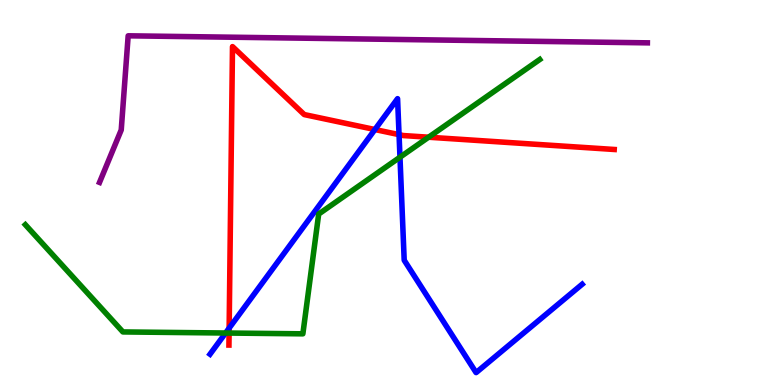[{'lines': ['blue', 'red'], 'intersections': [{'x': 2.96, 'y': 1.48}, {'x': 4.84, 'y': 6.64}, {'x': 5.15, 'y': 6.5}]}, {'lines': ['green', 'red'], 'intersections': [{'x': 2.96, 'y': 1.35}, {'x': 5.53, 'y': 6.44}]}, {'lines': ['purple', 'red'], 'intersections': []}, {'lines': ['blue', 'green'], 'intersections': [{'x': 2.91, 'y': 1.35}, {'x': 5.16, 'y': 5.92}]}, {'lines': ['blue', 'purple'], 'intersections': []}, {'lines': ['green', 'purple'], 'intersections': []}]